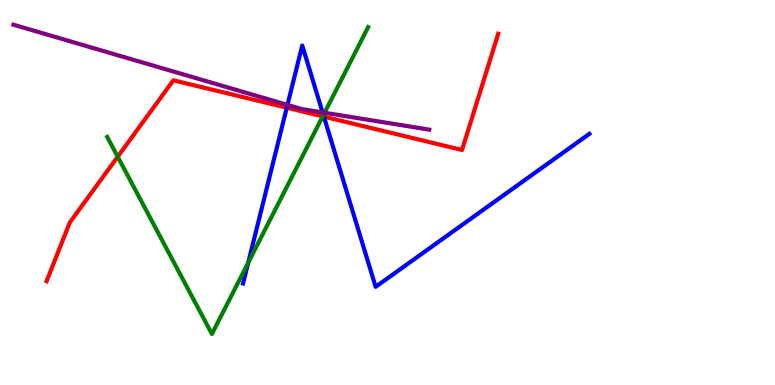[{'lines': ['blue', 'red'], 'intersections': [{'x': 3.7, 'y': 7.2}, {'x': 4.18, 'y': 6.97}]}, {'lines': ['green', 'red'], 'intersections': [{'x': 1.52, 'y': 5.93}, {'x': 4.16, 'y': 6.98}]}, {'lines': ['purple', 'red'], 'intersections': []}, {'lines': ['blue', 'green'], 'intersections': [{'x': 3.2, 'y': 3.18}, {'x': 4.17, 'y': 7.01}]}, {'lines': ['blue', 'purple'], 'intersections': [{'x': 3.71, 'y': 7.28}, {'x': 4.16, 'y': 7.08}]}, {'lines': ['green', 'purple'], 'intersections': [{'x': 4.19, 'y': 7.07}]}]